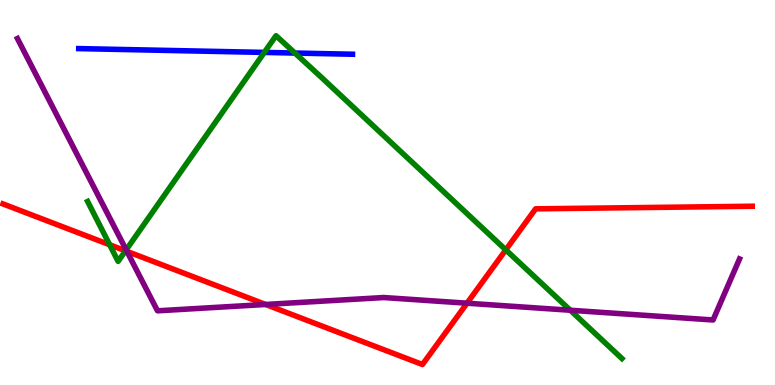[{'lines': ['blue', 'red'], 'intersections': []}, {'lines': ['green', 'red'], 'intersections': [{'x': 1.41, 'y': 3.64}, {'x': 1.62, 'y': 3.49}, {'x': 6.53, 'y': 3.51}]}, {'lines': ['purple', 'red'], 'intersections': [{'x': 1.64, 'y': 3.47}, {'x': 3.43, 'y': 2.09}, {'x': 6.03, 'y': 2.12}]}, {'lines': ['blue', 'green'], 'intersections': [{'x': 3.41, 'y': 8.64}, {'x': 3.81, 'y': 8.62}]}, {'lines': ['blue', 'purple'], 'intersections': []}, {'lines': ['green', 'purple'], 'intersections': [{'x': 1.63, 'y': 3.51}, {'x': 7.36, 'y': 1.94}]}]